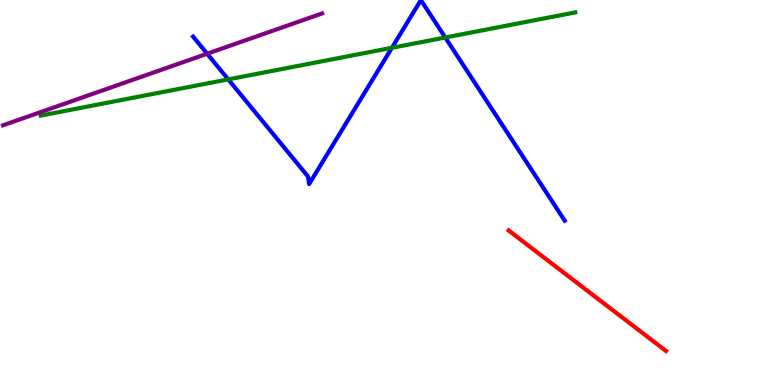[{'lines': ['blue', 'red'], 'intersections': []}, {'lines': ['green', 'red'], 'intersections': []}, {'lines': ['purple', 'red'], 'intersections': []}, {'lines': ['blue', 'green'], 'intersections': [{'x': 2.95, 'y': 7.94}, {'x': 5.06, 'y': 8.76}, {'x': 5.75, 'y': 9.03}]}, {'lines': ['blue', 'purple'], 'intersections': [{'x': 2.67, 'y': 8.6}]}, {'lines': ['green', 'purple'], 'intersections': []}]